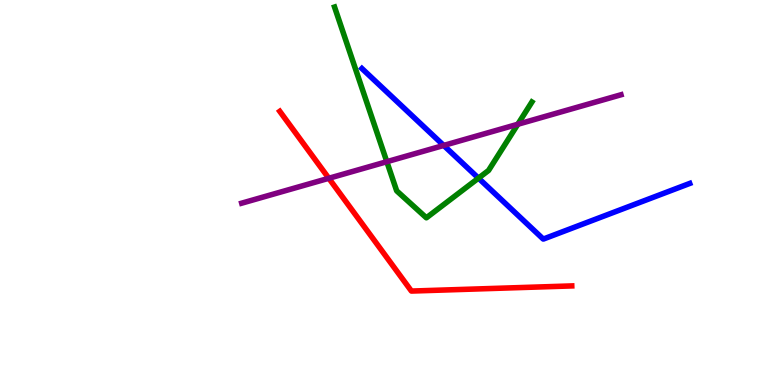[{'lines': ['blue', 'red'], 'intersections': []}, {'lines': ['green', 'red'], 'intersections': []}, {'lines': ['purple', 'red'], 'intersections': [{'x': 4.24, 'y': 5.37}]}, {'lines': ['blue', 'green'], 'intersections': [{'x': 6.17, 'y': 5.37}]}, {'lines': ['blue', 'purple'], 'intersections': [{'x': 5.73, 'y': 6.22}]}, {'lines': ['green', 'purple'], 'intersections': [{'x': 4.99, 'y': 5.8}, {'x': 6.68, 'y': 6.77}]}]